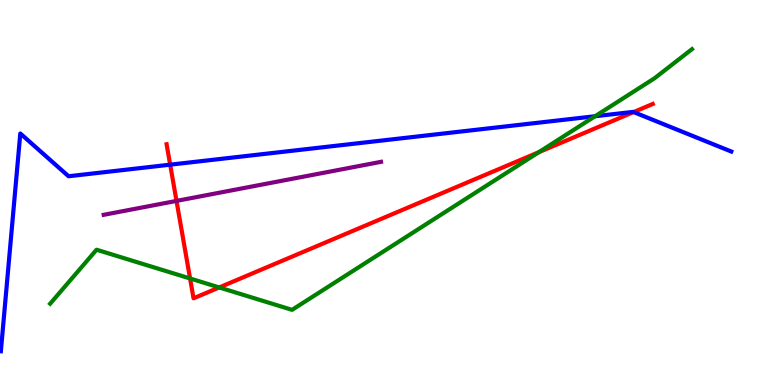[{'lines': ['blue', 'red'], 'intersections': [{'x': 2.2, 'y': 5.72}, {'x': 8.18, 'y': 7.09}]}, {'lines': ['green', 'red'], 'intersections': [{'x': 2.45, 'y': 2.77}, {'x': 2.83, 'y': 2.53}, {'x': 6.95, 'y': 6.05}]}, {'lines': ['purple', 'red'], 'intersections': [{'x': 2.28, 'y': 4.78}]}, {'lines': ['blue', 'green'], 'intersections': [{'x': 7.68, 'y': 6.98}]}, {'lines': ['blue', 'purple'], 'intersections': []}, {'lines': ['green', 'purple'], 'intersections': []}]